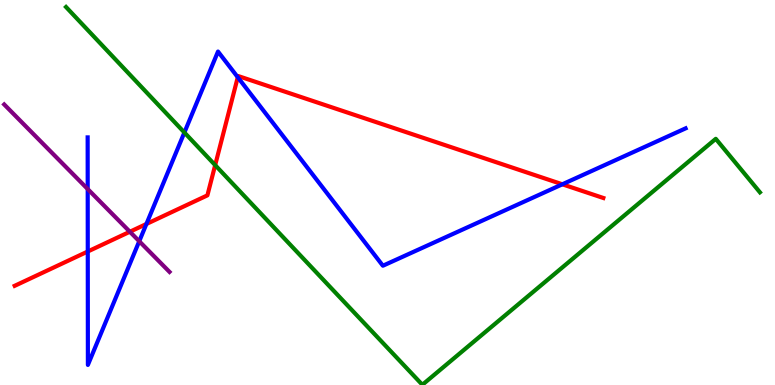[{'lines': ['blue', 'red'], 'intersections': [{'x': 1.13, 'y': 3.47}, {'x': 1.89, 'y': 4.18}, {'x': 3.07, 'y': 7.99}, {'x': 7.26, 'y': 5.21}]}, {'lines': ['green', 'red'], 'intersections': [{'x': 2.78, 'y': 5.71}]}, {'lines': ['purple', 'red'], 'intersections': [{'x': 1.68, 'y': 3.98}]}, {'lines': ['blue', 'green'], 'intersections': [{'x': 2.38, 'y': 6.56}]}, {'lines': ['blue', 'purple'], 'intersections': [{'x': 1.13, 'y': 5.09}, {'x': 1.8, 'y': 3.73}]}, {'lines': ['green', 'purple'], 'intersections': []}]